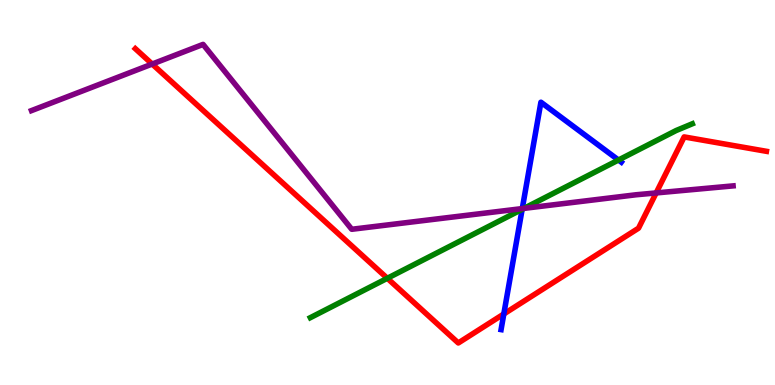[{'lines': ['blue', 'red'], 'intersections': [{'x': 6.5, 'y': 1.84}]}, {'lines': ['green', 'red'], 'intersections': [{'x': 5.0, 'y': 2.77}]}, {'lines': ['purple', 'red'], 'intersections': [{'x': 1.96, 'y': 8.34}, {'x': 8.47, 'y': 4.99}]}, {'lines': ['blue', 'green'], 'intersections': [{'x': 6.74, 'y': 4.56}, {'x': 7.98, 'y': 5.84}]}, {'lines': ['blue', 'purple'], 'intersections': [{'x': 6.74, 'y': 4.58}]}, {'lines': ['green', 'purple'], 'intersections': [{'x': 6.76, 'y': 4.59}]}]